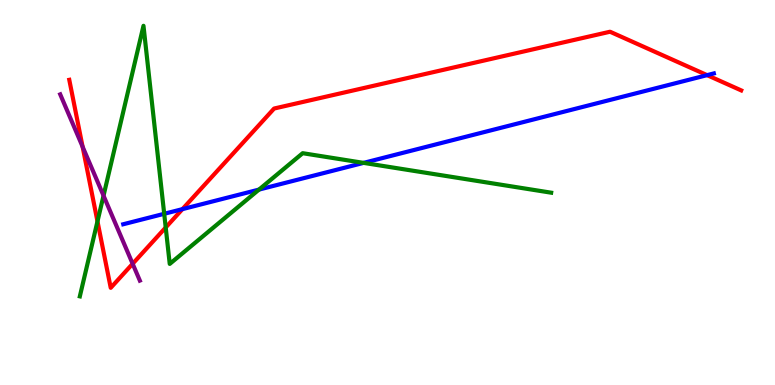[{'lines': ['blue', 'red'], 'intersections': [{'x': 2.35, 'y': 4.57}, {'x': 9.12, 'y': 8.05}]}, {'lines': ['green', 'red'], 'intersections': [{'x': 1.26, 'y': 4.25}, {'x': 2.14, 'y': 4.09}]}, {'lines': ['purple', 'red'], 'intersections': [{'x': 1.07, 'y': 6.19}, {'x': 1.71, 'y': 3.15}]}, {'lines': ['blue', 'green'], 'intersections': [{'x': 2.12, 'y': 4.45}, {'x': 3.34, 'y': 5.08}, {'x': 4.69, 'y': 5.77}]}, {'lines': ['blue', 'purple'], 'intersections': []}, {'lines': ['green', 'purple'], 'intersections': [{'x': 1.34, 'y': 4.92}]}]